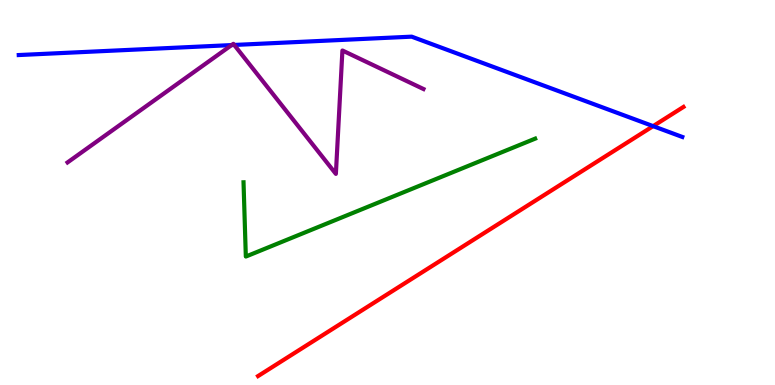[{'lines': ['blue', 'red'], 'intersections': [{'x': 8.43, 'y': 6.72}]}, {'lines': ['green', 'red'], 'intersections': []}, {'lines': ['purple', 'red'], 'intersections': []}, {'lines': ['blue', 'green'], 'intersections': []}, {'lines': ['blue', 'purple'], 'intersections': [{'x': 2.99, 'y': 8.83}, {'x': 3.02, 'y': 8.83}]}, {'lines': ['green', 'purple'], 'intersections': []}]